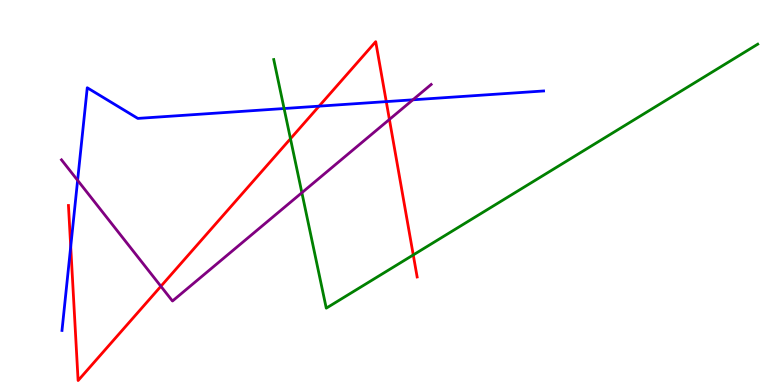[{'lines': ['blue', 'red'], 'intersections': [{'x': 0.912, 'y': 3.59}, {'x': 4.12, 'y': 7.24}, {'x': 4.98, 'y': 7.36}]}, {'lines': ['green', 'red'], 'intersections': [{'x': 3.75, 'y': 6.4}, {'x': 5.33, 'y': 3.38}]}, {'lines': ['purple', 'red'], 'intersections': [{'x': 2.08, 'y': 2.56}, {'x': 5.02, 'y': 6.9}]}, {'lines': ['blue', 'green'], 'intersections': [{'x': 3.67, 'y': 7.18}]}, {'lines': ['blue', 'purple'], 'intersections': [{'x': 1.0, 'y': 5.32}, {'x': 5.33, 'y': 7.41}]}, {'lines': ['green', 'purple'], 'intersections': [{'x': 3.9, 'y': 4.99}]}]